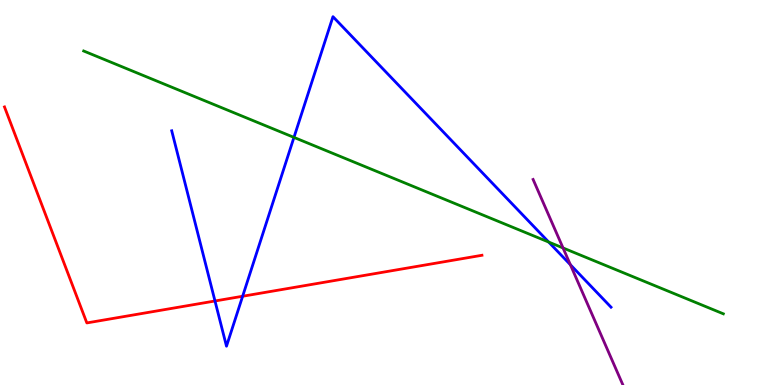[{'lines': ['blue', 'red'], 'intersections': [{'x': 2.77, 'y': 2.18}, {'x': 3.13, 'y': 2.31}]}, {'lines': ['green', 'red'], 'intersections': []}, {'lines': ['purple', 'red'], 'intersections': []}, {'lines': ['blue', 'green'], 'intersections': [{'x': 3.79, 'y': 6.43}, {'x': 7.08, 'y': 3.71}]}, {'lines': ['blue', 'purple'], 'intersections': [{'x': 7.36, 'y': 3.13}]}, {'lines': ['green', 'purple'], 'intersections': [{'x': 7.26, 'y': 3.56}]}]